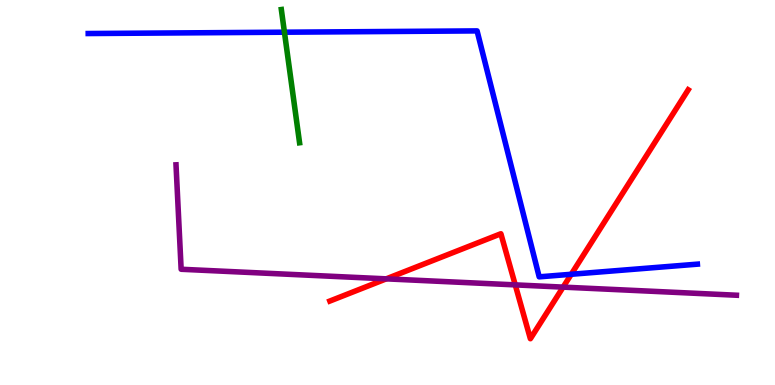[{'lines': ['blue', 'red'], 'intersections': [{'x': 7.37, 'y': 2.88}]}, {'lines': ['green', 'red'], 'intersections': []}, {'lines': ['purple', 'red'], 'intersections': [{'x': 4.98, 'y': 2.76}, {'x': 6.65, 'y': 2.6}, {'x': 7.27, 'y': 2.54}]}, {'lines': ['blue', 'green'], 'intersections': [{'x': 3.67, 'y': 9.16}]}, {'lines': ['blue', 'purple'], 'intersections': []}, {'lines': ['green', 'purple'], 'intersections': []}]